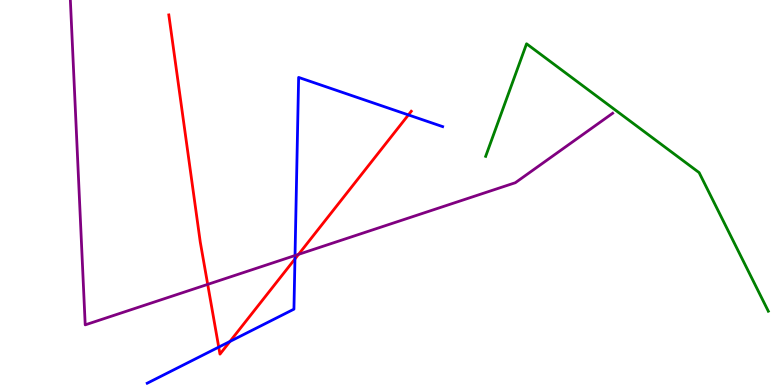[{'lines': ['blue', 'red'], 'intersections': [{'x': 2.82, 'y': 0.984}, {'x': 2.97, 'y': 1.13}, {'x': 3.81, 'y': 3.27}, {'x': 5.27, 'y': 7.02}]}, {'lines': ['green', 'red'], 'intersections': []}, {'lines': ['purple', 'red'], 'intersections': [{'x': 2.68, 'y': 2.61}, {'x': 3.85, 'y': 3.39}]}, {'lines': ['blue', 'green'], 'intersections': []}, {'lines': ['blue', 'purple'], 'intersections': [{'x': 3.81, 'y': 3.36}]}, {'lines': ['green', 'purple'], 'intersections': []}]